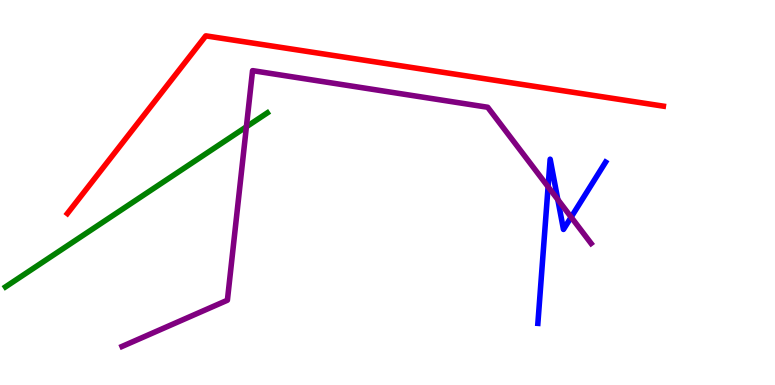[{'lines': ['blue', 'red'], 'intersections': []}, {'lines': ['green', 'red'], 'intersections': []}, {'lines': ['purple', 'red'], 'intersections': []}, {'lines': ['blue', 'green'], 'intersections': []}, {'lines': ['blue', 'purple'], 'intersections': [{'x': 7.07, 'y': 5.15}, {'x': 7.2, 'y': 4.82}, {'x': 7.37, 'y': 4.36}]}, {'lines': ['green', 'purple'], 'intersections': [{'x': 3.18, 'y': 6.71}]}]